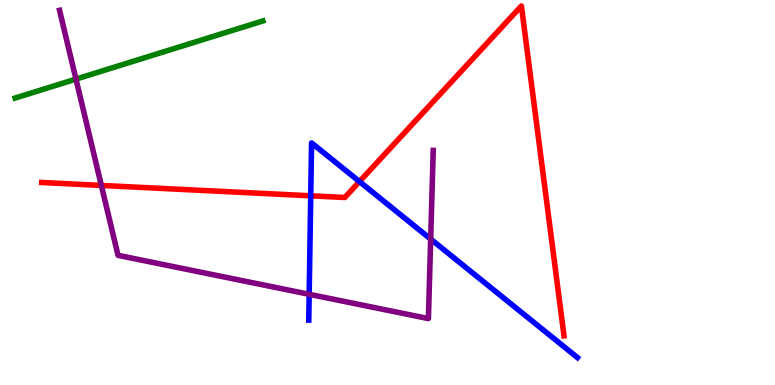[{'lines': ['blue', 'red'], 'intersections': [{'x': 4.01, 'y': 4.91}, {'x': 4.64, 'y': 5.28}]}, {'lines': ['green', 'red'], 'intersections': []}, {'lines': ['purple', 'red'], 'intersections': [{'x': 1.31, 'y': 5.18}]}, {'lines': ['blue', 'green'], 'intersections': []}, {'lines': ['blue', 'purple'], 'intersections': [{'x': 3.99, 'y': 2.36}, {'x': 5.56, 'y': 3.79}]}, {'lines': ['green', 'purple'], 'intersections': [{'x': 0.98, 'y': 7.95}]}]